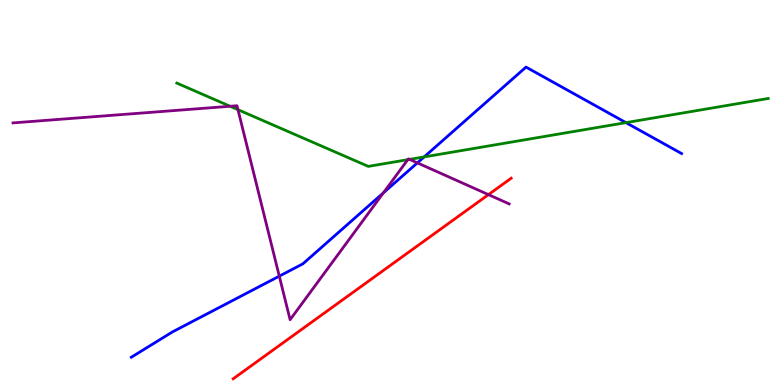[{'lines': ['blue', 'red'], 'intersections': []}, {'lines': ['green', 'red'], 'intersections': []}, {'lines': ['purple', 'red'], 'intersections': [{'x': 6.3, 'y': 4.94}]}, {'lines': ['blue', 'green'], 'intersections': [{'x': 5.47, 'y': 5.92}, {'x': 8.08, 'y': 6.81}]}, {'lines': ['blue', 'purple'], 'intersections': [{'x': 3.6, 'y': 2.83}, {'x': 4.95, 'y': 4.99}, {'x': 5.39, 'y': 5.77}]}, {'lines': ['green', 'purple'], 'intersections': [{'x': 2.97, 'y': 7.24}, {'x': 3.07, 'y': 7.15}, {'x': 5.26, 'y': 5.85}, {'x': 5.28, 'y': 5.86}]}]